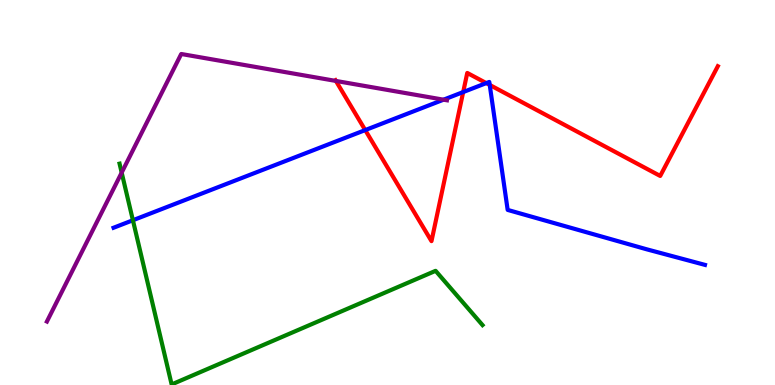[{'lines': ['blue', 'red'], 'intersections': [{'x': 4.71, 'y': 6.62}, {'x': 5.98, 'y': 7.61}, {'x': 6.27, 'y': 7.84}, {'x': 6.32, 'y': 7.79}]}, {'lines': ['green', 'red'], 'intersections': []}, {'lines': ['purple', 'red'], 'intersections': [{'x': 4.33, 'y': 7.9}]}, {'lines': ['blue', 'green'], 'intersections': [{'x': 1.71, 'y': 4.28}]}, {'lines': ['blue', 'purple'], 'intersections': [{'x': 5.72, 'y': 7.41}]}, {'lines': ['green', 'purple'], 'intersections': [{'x': 1.57, 'y': 5.52}]}]